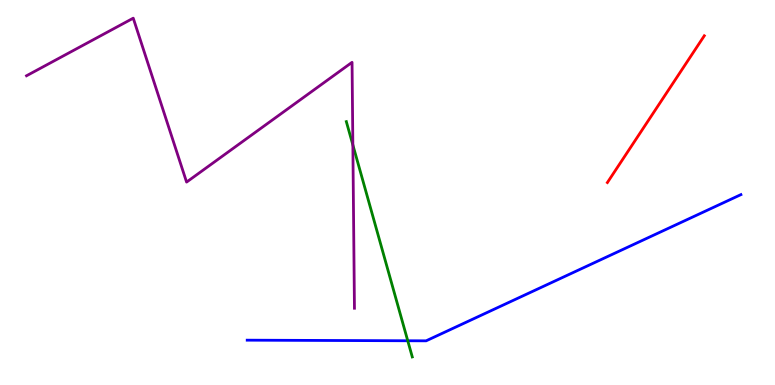[{'lines': ['blue', 'red'], 'intersections': []}, {'lines': ['green', 'red'], 'intersections': []}, {'lines': ['purple', 'red'], 'intersections': []}, {'lines': ['blue', 'green'], 'intersections': [{'x': 5.26, 'y': 1.15}]}, {'lines': ['blue', 'purple'], 'intersections': []}, {'lines': ['green', 'purple'], 'intersections': [{'x': 4.55, 'y': 6.24}]}]